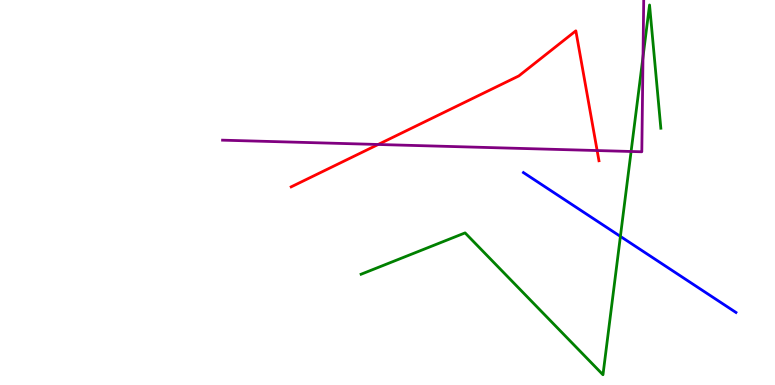[{'lines': ['blue', 'red'], 'intersections': []}, {'lines': ['green', 'red'], 'intersections': []}, {'lines': ['purple', 'red'], 'intersections': [{'x': 4.88, 'y': 6.25}, {'x': 7.71, 'y': 6.09}]}, {'lines': ['blue', 'green'], 'intersections': [{'x': 8.01, 'y': 3.86}]}, {'lines': ['blue', 'purple'], 'intersections': []}, {'lines': ['green', 'purple'], 'intersections': [{'x': 8.14, 'y': 6.07}, {'x': 8.3, 'y': 8.52}]}]